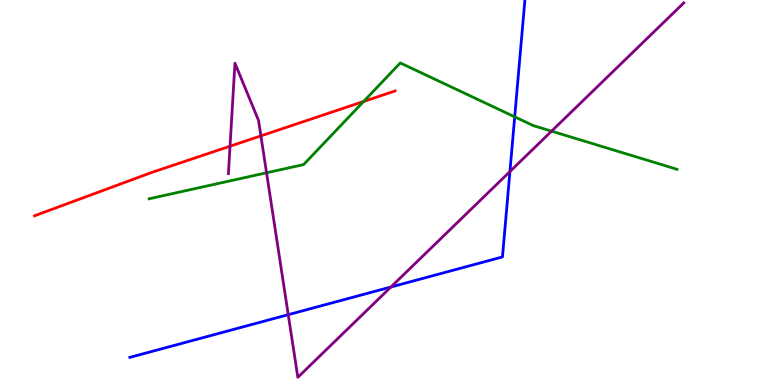[{'lines': ['blue', 'red'], 'intersections': []}, {'lines': ['green', 'red'], 'intersections': [{'x': 4.69, 'y': 7.36}]}, {'lines': ['purple', 'red'], 'intersections': [{'x': 2.97, 'y': 6.2}, {'x': 3.37, 'y': 6.47}]}, {'lines': ['blue', 'green'], 'intersections': [{'x': 6.64, 'y': 6.97}]}, {'lines': ['blue', 'purple'], 'intersections': [{'x': 3.72, 'y': 1.83}, {'x': 5.04, 'y': 2.55}, {'x': 6.58, 'y': 5.54}]}, {'lines': ['green', 'purple'], 'intersections': [{'x': 3.44, 'y': 5.51}, {'x': 7.12, 'y': 6.59}]}]